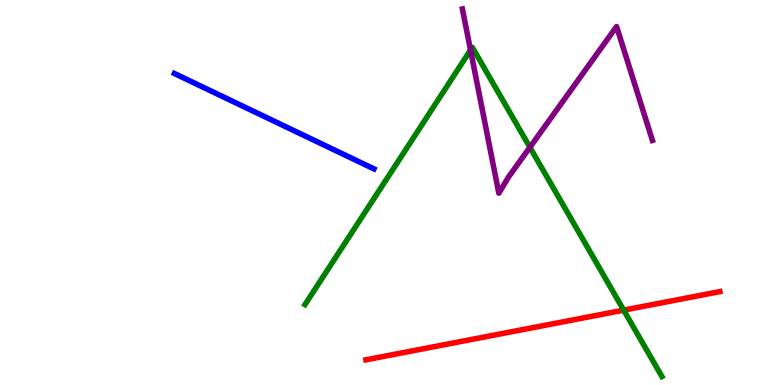[{'lines': ['blue', 'red'], 'intersections': []}, {'lines': ['green', 'red'], 'intersections': [{'x': 8.05, 'y': 1.94}]}, {'lines': ['purple', 'red'], 'intersections': []}, {'lines': ['blue', 'green'], 'intersections': []}, {'lines': ['blue', 'purple'], 'intersections': []}, {'lines': ['green', 'purple'], 'intersections': [{'x': 6.07, 'y': 8.7}, {'x': 6.84, 'y': 6.17}]}]